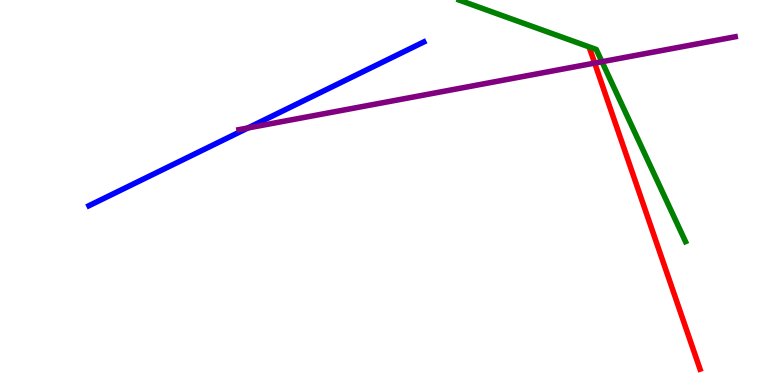[{'lines': ['blue', 'red'], 'intersections': []}, {'lines': ['green', 'red'], 'intersections': []}, {'lines': ['purple', 'red'], 'intersections': [{'x': 7.67, 'y': 8.36}]}, {'lines': ['blue', 'green'], 'intersections': []}, {'lines': ['blue', 'purple'], 'intersections': [{'x': 3.2, 'y': 6.68}]}, {'lines': ['green', 'purple'], 'intersections': [{'x': 7.77, 'y': 8.4}]}]